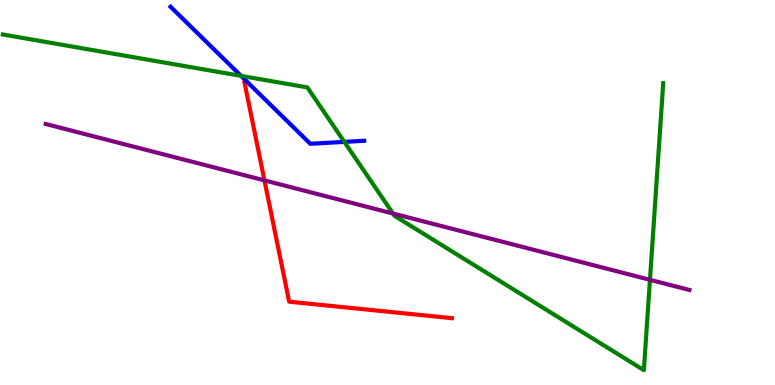[{'lines': ['blue', 'red'], 'intersections': []}, {'lines': ['green', 'red'], 'intersections': []}, {'lines': ['purple', 'red'], 'intersections': [{'x': 3.41, 'y': 5.31}]}, {'lines': ['blue', 'green'], 'intersections': [{'x': 3.11, 'y': 8.03}, {'x': 4.44, 'y': 6.31}]}, {'lines': ['blue', 'purple'], 'intersections': []}, {'lines': ['green', 'purple'], 'intersections': [{'x': 5.07, 'y': 4.45}, {'x': 8.39, 'y': 2.73}]}]